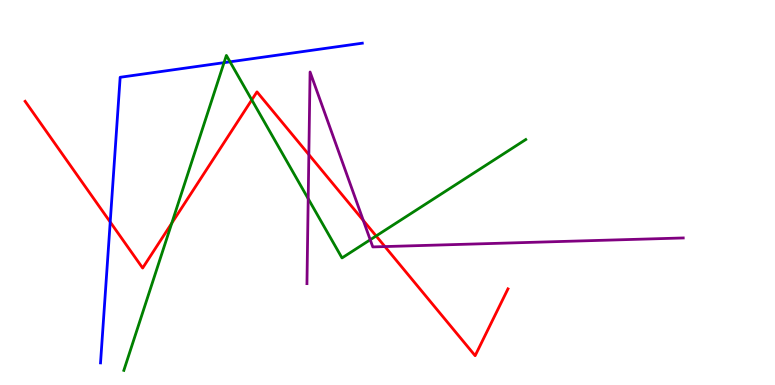[{'lines': ['blue', 'red'], 'intersections': [{'x': 1.42, 'y': 4.23}]}, {'lines': ['green', 'red'], 'intersections': [{'x': 2.22, 'y': 4.2}, {'x': 3.25, 'y': 7.41}, {'x': 4.85, 'y': 3.87}]}, {'lines': ['purple', 'red'], 'intersections': [{'x': 3.99, 'y': 5.98}, {'x': 4.69, 'y': 4.27}, {'x': 4.97, 'y': 3.6}]}, {'lines': ['blue', 'green'], 'intersections': [{'x': 2.89, 'y': 8.37}, {'x': 2.97, 'y': 8.39}]}, {'lines': ['blue', 'purple'], 'intersections': []}, {'lines': ['green', 'purple'], 'intersections': [{'x': 3.98, 'y': 4.84}, {'x': 4.78, 'y': 3.77}]}]